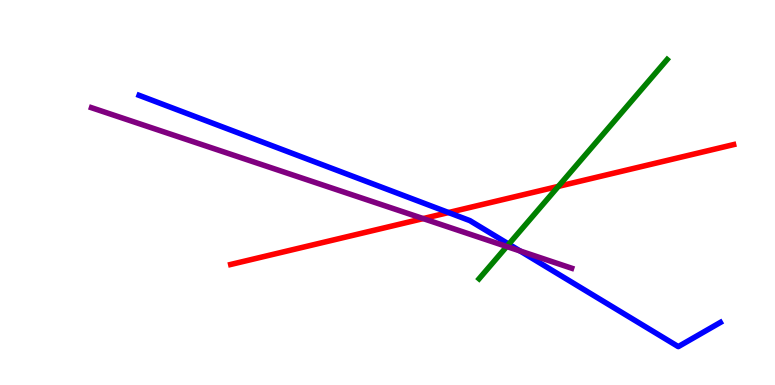[{'lines': ['blue', 'red'], 'intersections': [{'x': 5.79, 'y': 4.48}]}, {'lines': ['green', 'red'], 'intersections': [{'x': 7.2, 'y': 5.16}]}, {'lines': ['purple', 'red'], 'intersections': [{'x': 5.46, 'y': 4.32}]}, {'lines': ['blue', 'green'], 'intersections': [{'x': 6.56, 'y': 3.66}]}, {'lines': ['blue', 'purple'], 'intersections': [{'x': 6.71, 'y': 3.48}]}, {'lines': ['green', 'purple'], 'intersections': [{'x': 6.54, 'y': 3.6}]}]